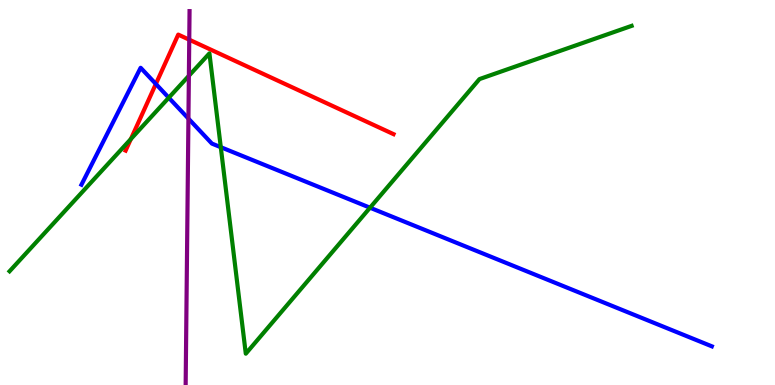[{'lines': ['blue', 'red'], 'intersections': [{'x': 2.01, 'y': 7.82}]}, {'lines': ['green', 'red'], 'intersections': [{'x': 1.69, 'y': 6.39}]}, {'lines': ['purple', 'red'], 'intersections': [{'x': 2.44, 'y': 8.97}]}, {'lines': ['blue', 'green'], 'intersections': [{'x': 2.18, 'y': 7.46}, {'x': 2.85, 'y': 6.18}, {'x': 4.77, 'y': 4.61}]}, {'lines': ['blue', 'purple'], 'intersections': [{'x': 2.43, 'y': 6.92}]}, {'lines': ['green', 'purple'], 'intersections': [{'x': 2.44, 'y': 8.03}]}]